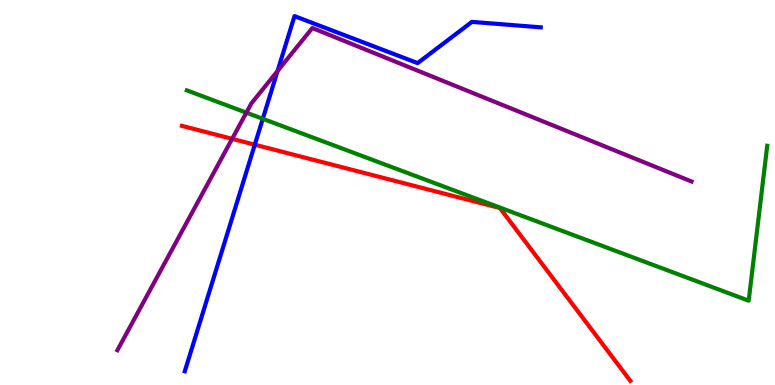[{'lines': ['blue', 'red'], 'intersections': [{'x': 3.29, 'y': 6.24}]}, {'lines': ['green', 'red'], 'intersections': []}, {'lines': ['purple', 'red'], 'intersections': [{'x': 3.0, 'y': 6.39}]}, {'lines': ['blue', 'green'], 'intersections': [{'x': 3.39, 'y': 6.91}]}, {'lines': ['blue', 'purple'], 'intersections': [{'x': 3.58, 'y': 8.16}]}, {'lines': ['green', 'purple'], 'intersections': [{'x': 3.18, 'y': 7.07}]}]